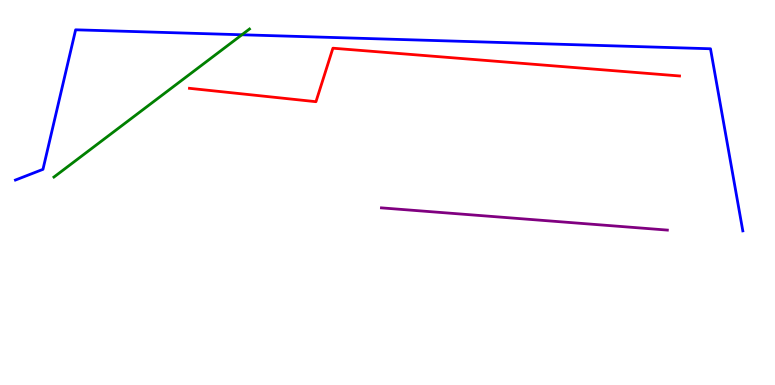[{'lines': ['blue', 'red'], 'intersections': []}, {'lines': ['green', 'red'], 'intersections': []}, {'lines': ['purple', 'red'], 'intersections': []}, {'lines': ['blue', 'green'], 'intersections': [{'x': 3.12, 'y': 9.1}]}, {'lines': ['blue', 'purple'], 'intersections': []}, {'lines': ['green', 'purple'], 'intersections': []}]